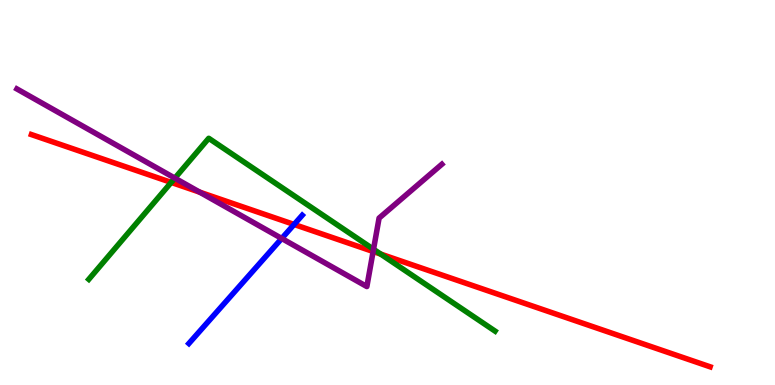[{'lines': ['blue', 'red'], 'intersections': [{'x': 3.79, 'y': 4.17}]}, {'lines': ['green', 'red'], 'intersections': [{'x': 2.21, 'y': 5.26}, {'x': 4.91, 'y': 3.4}]}, {'lines': ['purple', 'red'], 'intersections': [{'x': 2.58, 'y': 5.01}, {'x': 4.81, 'y': 3.47}]}, {'lines': ['blue', 'green'], 'intersections': []}, {'lines': ['blue', 'purple'], 'intersections': [{'x': 3.64, 'y': 3.81}]}, {'lines': ['green', 'purple'], 'intersections': [{'x': 2.26, 'y': 5.37}, {'x': 4.82, 'y': 3.53}]}]